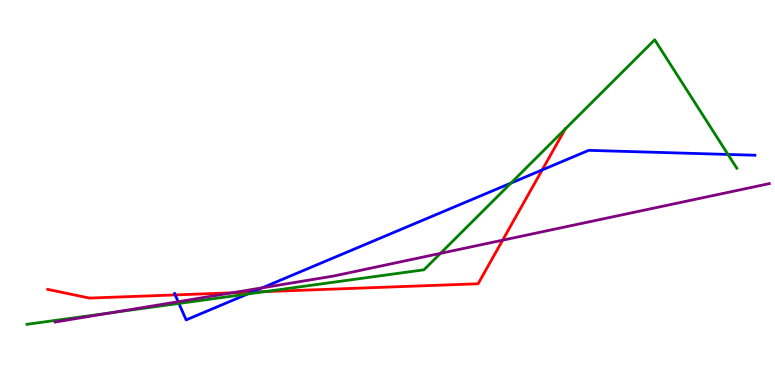[{'lines': ['blue', 'red'], 'intersections': [{'x': 2.26, 'y': 2.34}, {'x': 3.25, 'y': 2.41}, {'x': 7.0, 'y': 5.59}]}, {'lines': ['green', 'red'], 'intersections': [{'x': 3.42, 'y': 2.43}, {'x': 7.29, 'y': 6.65}]}, {'lines': ['purple', 'red'], 'intersections': [{'x': 2.99, 'y': 2.39}, {'x': 6.49, 'y': 3.76}]}, {'lines': ['blue', 'green'], 'intersections': [{'x': 2.31, 'y': 2.12}, {'x': 3.19, 'y': 2.36}, {'x': 6.59, 'y': 5.24}, {'x': 9.39, 'y': 5.99}]}, {'lines': ['blue', 'purple'], 'intersections': [{'x': 2.3, 'y': 2.16}, {'x': 3.38, 'y': 2.52}]}, {'lines': ['green', 'purple'], 'intersections': [{'x': 1.45, 'y': 1.88}, {'x': 5.68, 'y': 3.42}]}]